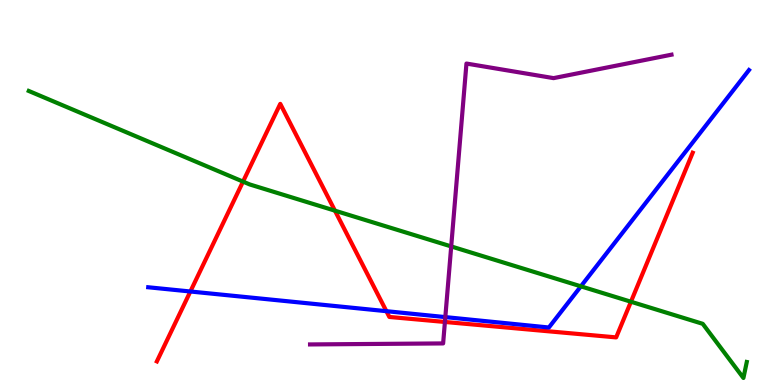[{'lines': ['blue', 'red'], 'intersections': [{'x': 2.46, 'y': 2.43}, {'x': 4.99, 'y': 1.92}]}, {'lines': ['green', 'red'], 'intersections': [{'x': 3.14, 'y': 5.28}, {'x': 4.32, 'y': 4.53}, {'x': 8.14, 'y': 2.16}]}, {'lines': ['purple', 'red'], 'intersections': [{'x': 5.74, 'y': 1.64}]}, {'lines': ['blue', 'green'], 'intersections': [{'x': 7.5, 'y': 2.56}]}, {'lines': ['blue', 'purple'], 'intersections': [{'x': 5.75, 'y': 1.76}]}, {'lines': ['green', 'purple'], 'intersections': [{'x': 5.82, 'y': 3.6}]}]